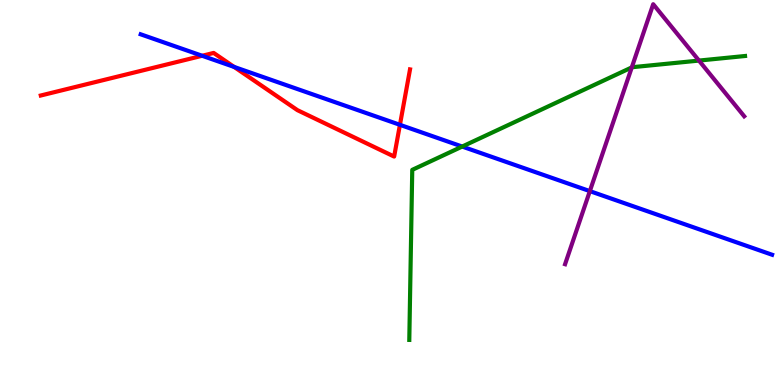[{'lines': ['blue', 'red'], 'intersections': [{'x': 2.61, 'y': 8.55}, {'x': 3.02, 'y': 8.26}, {'x': 5.16, 'y': 6.76}]}, {'lines': ['green', 'red'], 'intersections': []}, {'lines': ['purple', 'red'], 'intersections': []}, {'lines': ['blue', 'green'], 'intersections': [{'x': 5.96, 'y': 6.19}]}, {'lines': ['blue', 'purple'], 'intersections': [{'x': 7.61, 'y': 5.04}]}, {'lines': ['green', 'purple'], 'intersections': [{'x': 8.15, 'y': 8.25}, {'x': 9.02, 'y': 8.43}]}]